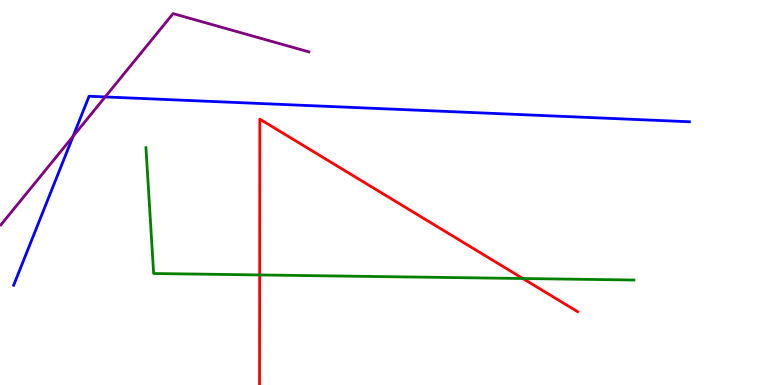[{'lines': ['blue', 'red'], 'intersections': []}, {'lines': ['green', 'red'], 'intersections': [{'x': 3.35, 'y': 2.86}, {'x': 6.75, 'y': 2.77}]}, {'lines': ['purple', 'red'], 'intersections': []}, {'lines': ['blue', 'green'], 'intersections': []}, {'lines': ['blue', 'purple'], 'intersections': [{'x': 0.943, 'y': 6.46}, {'x': 1.36, 'y': 7.48}]}, {'lines': ['green', 'purple'], 'intersections': []}]